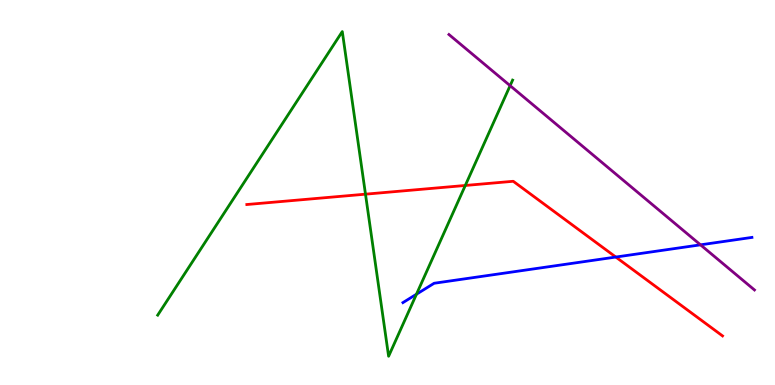[{'lines': ['blue', 'red'], 'intersections': [{'x': 7.95, 'y': 3.32}]}, {'lines': ['green', 'red'], 'intersections': [{'x': 4.72, 'y': 4.96}, {'x': 6.0, 'y': 5.18}]}, {'lines': ['purple', 'red'], 'intersections': []}, {'lines': ['blue', 'green'], 'intersections': [{'x': 5.37, 'y': 2.36}]}, {'lines': ['blue', 'purple'], 'intersections': [{'x': 9.04, 'y': 3.64}]}, {'lines': ['green', 'purple'], 'intersections': [{'x': 6.58, 'y': 7.78}]}]